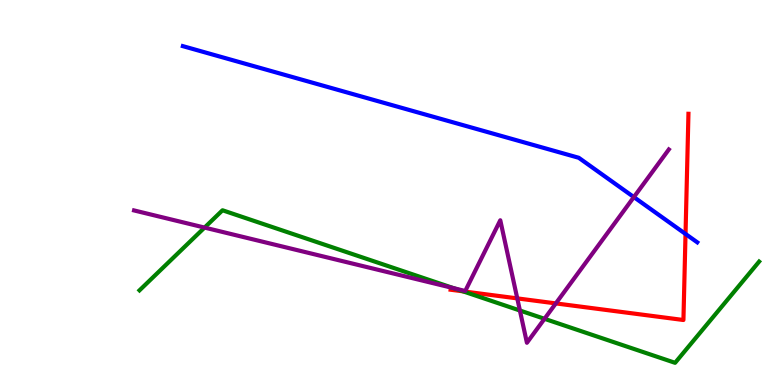[{'lines': ['blue', 'red'], 'intersections': [{'x': 8.85, 'y': 3.92}]}, {'lines': ['green', 'red'], 'intersections': [{'x': 5.97, 'y': 2.43}]}, {'lines': ['purple', 'red'], 'intersections': [{'x': 6.67, 'y': 2.25}, {'x': 7.17, 'y': 2.12}]}, {'lines': ['blue', 'green'], 'intersections': []}, {'lines': ['blue', 'purple'], 'intersections': [{'x': 8.18, 'y': 4.88}]}, {'lines': ['green', 'purple'], 'intersections': [{'x': 2.64, 'y': 4.09}, {'x': 5.85, 'y': 2.51}, {'x': 6.71, 'y': 1.93}, {'x': 7.03, 'y': 1.72}]}]